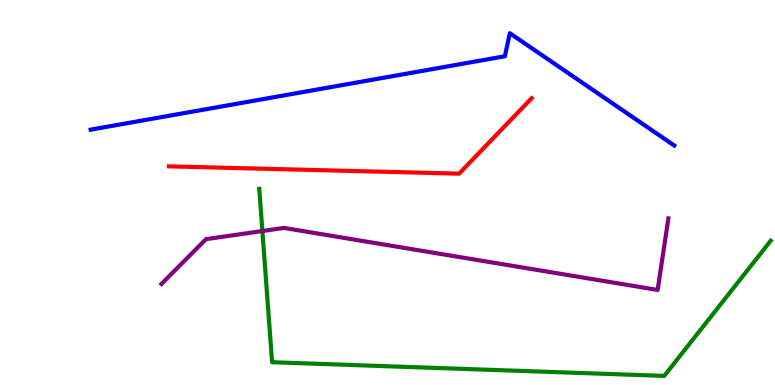[{'lines': ['blue', 'red'], 'intersections': []}, {'lines': ['green', 'red'], 'intersections': []}, {'lines': ['purple', 'red'], 'intersections': []}, {'lines': ['blue', 'green'], 'intersections': []}, {'lines': ['blue', 'purple'], 'intersections': []}, {'lines': ['green', 'purple'], 'intersections': [{'x': 3.39, 'y': 4.0}]}]